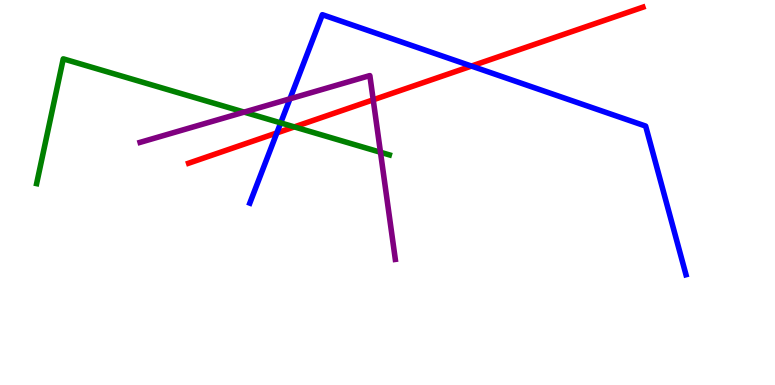[{'lines': ['blue', 'red'], 'intersections': [{'x': 3.57, 'y': 6.55}, {'x': 6.08, 'y': 8.28}]}, {'lines': ['green', 'red'], 'intersections': [{'x': 3.8, 'y': 6.7}]}, {'lines': ['purple', 'red'], 'intersections': [{'x': 4.82, 'y': 7.41}]}, {'lines': ['blue', 'green'], 'intersections': [{'x': 3.62, 'y': 6.81}]}, {'lines': ['blue', 'purple'], 'intersections': [{'x': 3.74, 'y': 7.43}]}, {'lines': ['green', 'purple'], 'intersections': [{'x': 3.15, 'y': 7.09}, {'x': 4.91, 'y': 6.05}]}]